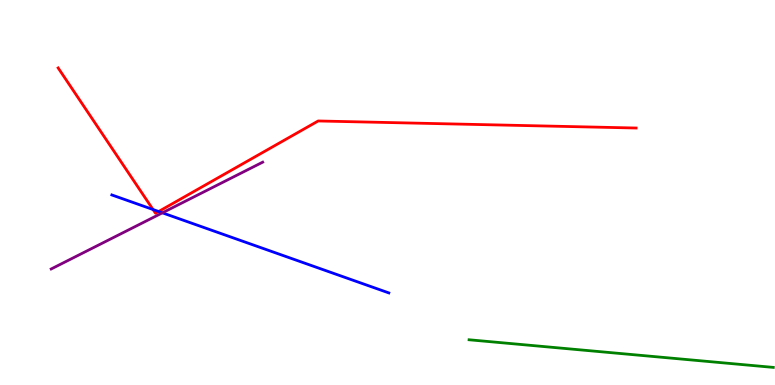[{'lines': ['blue', 'red'], 'intersections': [{'x': 1.97, 'y': 4.56}, {'x': 2.05, 'y': 4.51}]}, {'lines': ['green', 'red'], 'intersections': []}, {'lines': ['purple', 'red'], 'intersections': []}, {'lines': ['blue', 'green'], 'intersections': []}, {'lines': ['blue', 'purple'], 'intersections': [{'x': 2.1, 'y': 4.47}]}, {'lines': ['green', 'purple'], 'intersections': []}]